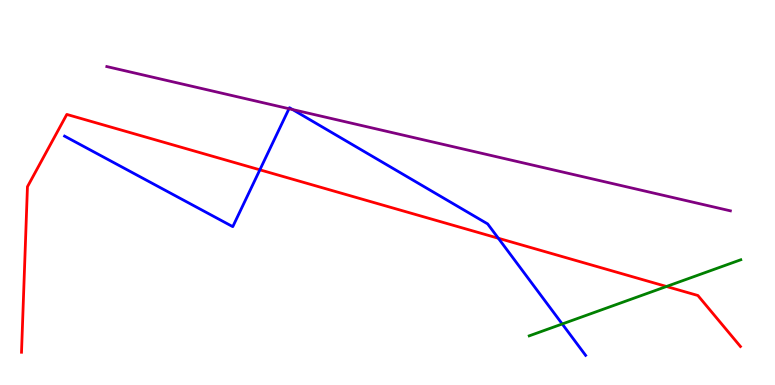[{'lines': ['blue', 'red'], 'intersections': [{'x': 3.35, 'y': 5.59}, {'x': 6.43, 'y': 3.81}]}, {'lines': ['green', 'red'], 'intersections': [{'x': 8.6, 'y': 2.56}]}, {'lines': ['purple', 'red'], 'intersections': []}, {'lines': ['blue', 'green'], 'intersections': [{'x': 7.25, 'y': 1.59}]}, {'lines': ['blue', 'purple'], 'intersections': [{'x': 3.73, 'y': 7.18}, {'x': 3.78, 'y': 7.15}]}, {'lines': ['green', 'purple'], 'intersections': []}]